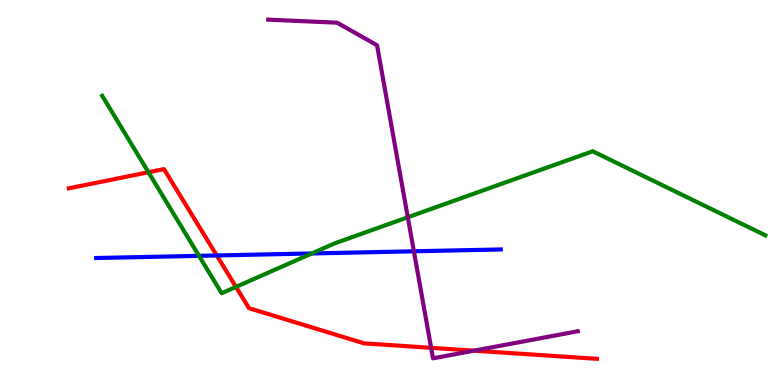[{'lines': ['blue', 'red'], 'intersections': [{'x': 2.8, 'y': 3.36}]}, {'lines': ['green', 'red'], 'intersections': [{'x': 1.92, 'y': 5.53}, {'x': 3.04, 'y': 2.55}]}, {'lines': ['purple', 'red'], 'intersections': [{'x': 5.56, 'y': 0.966}, {'x': 6.12, 'y': 0.892}]}, {'lines': ['blue', 'green'], 'intersections': [{'x': 2.57, 'y': 3.35}, {'x': 4.02, 'y': 3.42}]}, {'lines': ['blue', 'purple'], 'intersections': [{'x': 5.34, 'y': 3.47}]}, {'lines': ['green', 'purple'], 'intersections': [{'x': 5.26, 'y': 4.36}]}]